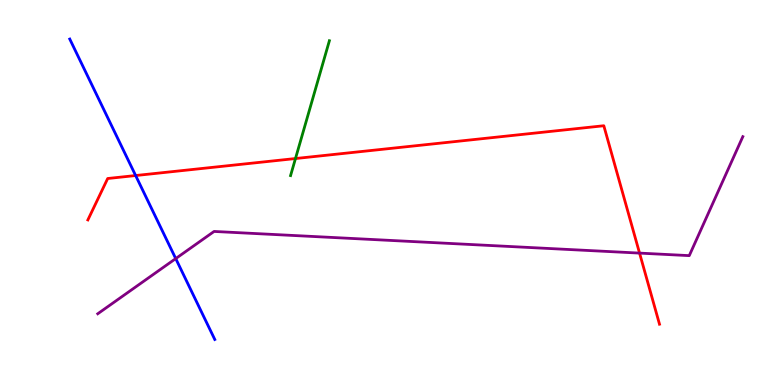[{'lines': ['blue', 'red'], 'intersections': [{'x': 1.75, 'y': 5.44}]}, {'lines': ['green', 'red'], 'intersections': [{'x': 3.81, 'y': 5.88}]}, {'lines': ['purple', 'red'], 'intersections': [{'x': 8.25, 'y': 3.43}]}, {'lines': ['blue', 'green'], 'intersections': []}, {'lines': ['blue', 'purple'], 'intersections': [{'x': 2.27, 'y': 3.28}]}, {'lines': ['green', 'purple'], 'intersections': []}]